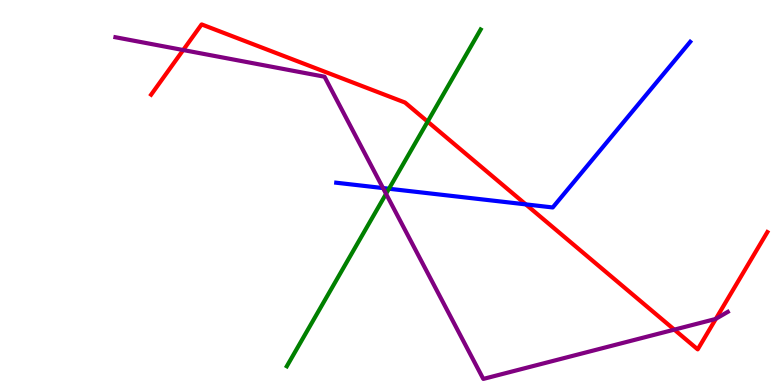[{'lines': ['blue', 'red'], 'intersections': [{'x': 6.78, 'y': 4.69}]}, {'lines': ['green', 'red'], 'intersections': [{'x': 5.52, 'y': 6.84}]}, {'lines': ['purple', 'red'], 'intersections': [{'x': 2.36, 'y': 8.7}, {'x': 8.7, 'y': 1.44}, {'x': 9.24, 'y': 1.72}]}, {'lines': ['blue', 'green'], 'intersections': [{'x': 5.02, 'y': 5.1}]}, {'lines': ['blue', 'purple'], 'intersections': [{'x': 4.94, 'y': 5.12}]}, {'lines': ['green', 'purple'], 'intersections': [{'x': 4.98, 'y': 4.97}]}]